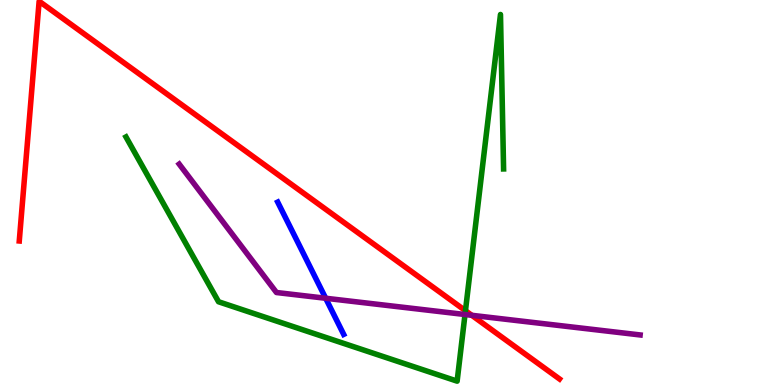[{'lines': ['blue', 'red'], 'intersections': []}, {'lines': ['green', 'red'], 'intersections': [{'x': 6.01, 'y': 1.93}]}, {'lines': ['purple', 'red'], 'intersections': [{'x': 6.09, 'y': 1.81}]}, {'lines': ['blue', 'green'], 'intersections': []}, {'lines': ['blue', 'purple'], 'intersections': [{'x': 4.2, 'y': 2.25}]}, {'lines': ['green', 'purple'], 'intersections': [{'x': 6.0, 'y': 1.83}]}]